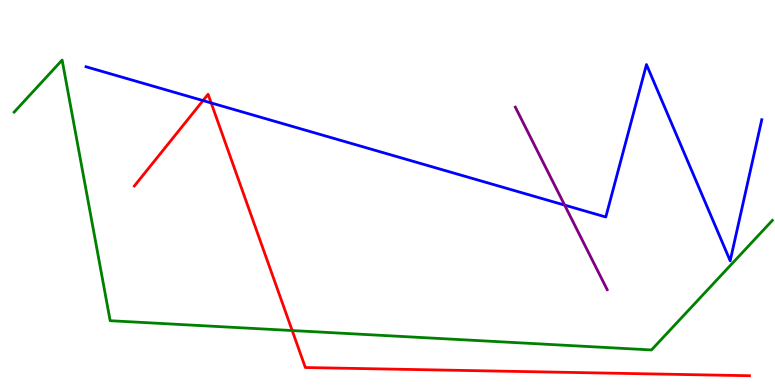[{'lines': ['blue', 'red'], 'intersections': [{'x': 2.62, 'y': 7.39}, {'x': 2.72, 'y': 7.33}]}, {'lines': ['green', 'red'], 'intersections': [{'x': 3.77, 'y': 1.41}]}, {'lines': ['purple', 'red'], 'intersections': []}, {'lines': ['blue', 'green'], 'intersections': []}, {'lines': ['blue', 'purple'], 'intersections': [{'x': 7.29, 'y': 4.67}]}, {'lines': ['green', 'purple'], 'intersections': []}]